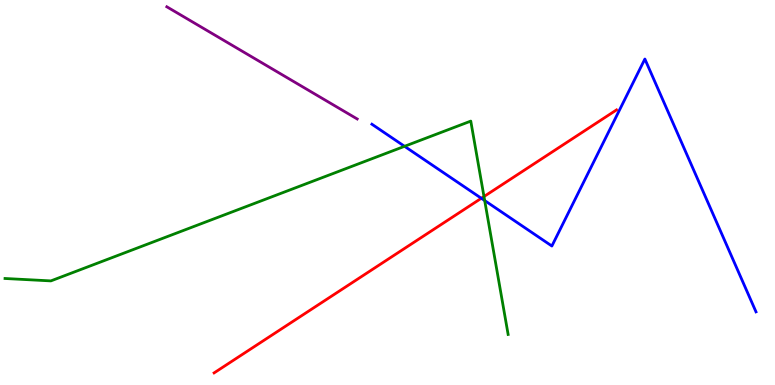[{'lines': ['blue', 'red'], 'intersections': [{'x': 6.21, 'y': 4.85}]}, {'lines': ['green', 'red'], 'intersections': [{'x': 6.24, 'y': 4.9}]}, {'lines': ['purple', 'red'], 'intersections': []}, {'lines': ['blue', 'green'], 'intersections': [{'x': 5.22, 'y': 6.2}, {'x': 6.25, 'y': 4.79}]}, {'lines': ['blue', 'purple'], 'intersections': []}, {'lines': ['green', 'purple'], 'intersections': []}]